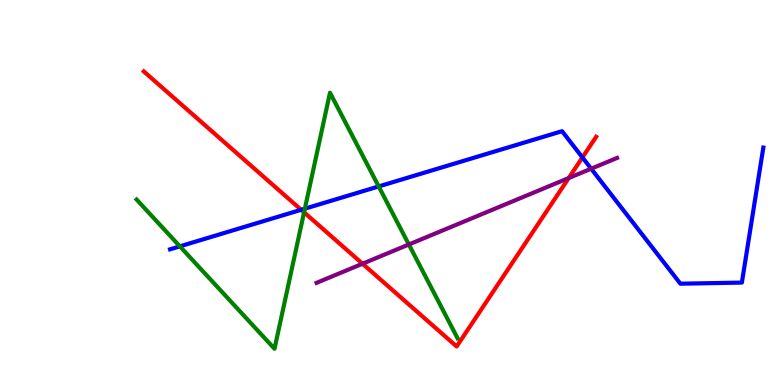[{'lines': ['blue', 'red'], 'intersections': [{'x': 3.89, 'y': 4.55}, {'x': 7.52, 'y': 5.91}]}, {'lines': ['green', 'red'], 'intersections': [{'x': 3.92, 'y': 4.48}]}, {'lines': ['purple', 'red'], 'intersections': [{'x': 4.68, 'y': 3.15}, {'x': 7.34, 'y': 5.38}]}, {'lines': ['blue', 'green'], 'intersections': [{'x': 2.32, 'y': 3.6}, {'x': 3.93, 'y': 4.58}, {'x': 4.89, 'y': 5.16}]}, {'lines': ['blue', 'purple'], 'intersections': [{'x': 7.63, 'y': 5.62}]}, {'lines': ['green', 'purple'], 'intersections': [{'x': 5.28, 'y': 3.65}]}]